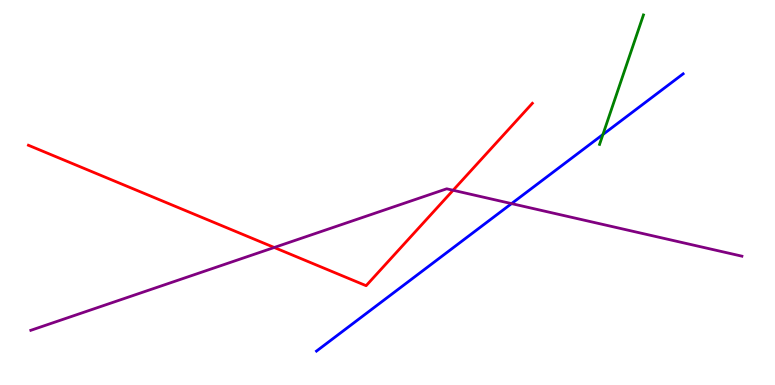[{'lines': ['blue', 'red'], 'intersections': []}, {'lines': ['green', 'red'], 'intersections': []}, {'lines': ['purple', 'red'], 'intersections': [{'x': 3.54, 'y': 3.57}, {'x': 5.85, 'y': 5.06}]}, {'lines': ['blue', 'green'], 'intersections': [{'x': 7.78, 'y': 6.51}]}, {'lines': ['blue', 'purple'], 'intersections': [{'x': 6.6, 'y': 4.71}]}, {'lines': ['green', 'purple'], 'intersections': []}]